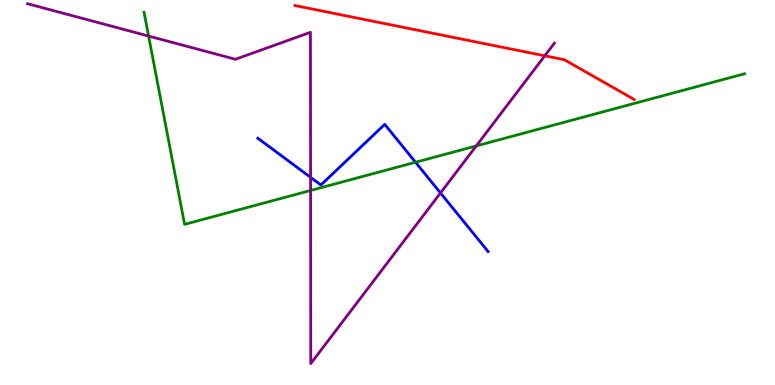[{'lines': ['blue', 'red'], 'intersections': []}, {'lines': ['green', 'red'], 'intersections': []}, {'lines': ['purple', 'red'], 'intersections': [{'x': 7.03, 'y': 8.55}]}, {'lines': ['blue', 'green'], 'intersections': [{'x': 5.36, 'y': 5.79}]}, {'lines': ['blue', 'purple'], 'intersections': [{'x': 4.01, 'y': 5.39}, {'x': 5.68, 'y': 4.99}]}, {'lines': ['green', 'purple'], 'intersections': [{'x': 1.92, 'y': 9.06}, {'x': 4.01, 'y': 5.05}, {'x': 6.15, 'y': 6.21}]}]